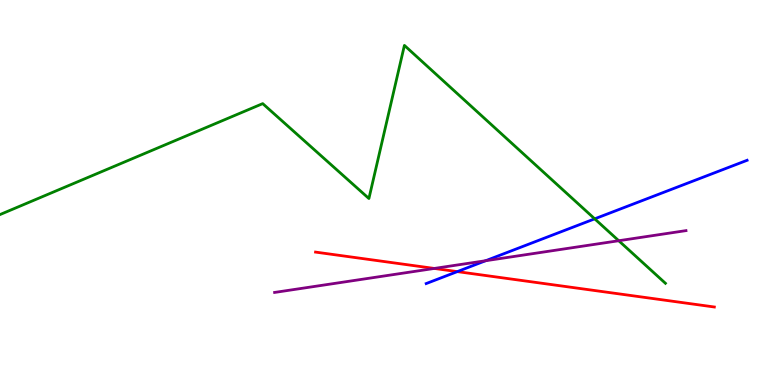[{'lines': ['blue', 'red'], 'intersections': [{'x': 5.9, 'y': 2.95}]}, {'lines': ['green', 'red'], 'intersections': []}, {'lines': ['purple', 'red'], 'intersections': [{'x': 5.6, 'y': 3.03}]}, {'lines': ['blue', 'green'], 'intersections': [{'x': 7.67, 'y': 4.32}]}, {'lines': ['blue', 'purple'], 'intersections': [{'x': 6.27, 'y': 3.23}]}, {'lines': ['green', 'purple'], 'intersections': [{'x': 7.98, 'y': 3.75}]}]